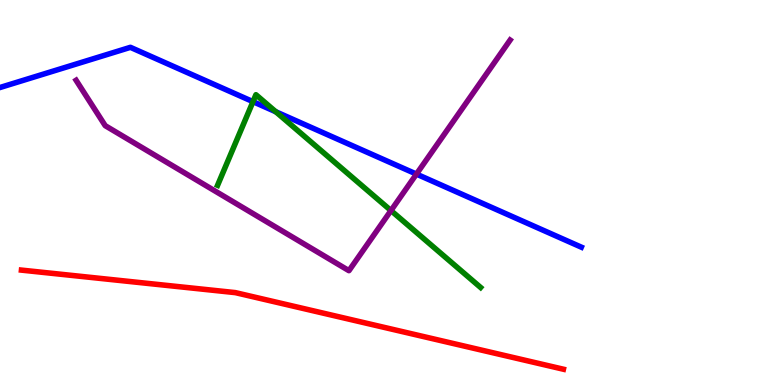[{'lines': ['blue', 'red'], 'intersections': []}, {'lines': ['green', 'red'], 'intersections': []}, {'lines': ['purple', 'red'], 'intersections': []}, {'lines': ['blue', 'green'], 'intersections': [{'x': 3.26, 'y': 7.36}, {'x': 3.56, 'y': 7.1}]}, {'lines': ['blue', 'purple'], 'intersections': [{'x': 5.37, 'y': 5.48}]}, {'lines': ['green', 'purple'], 'intersections': [{'x': 5.04, 'y': 4.53}]}]